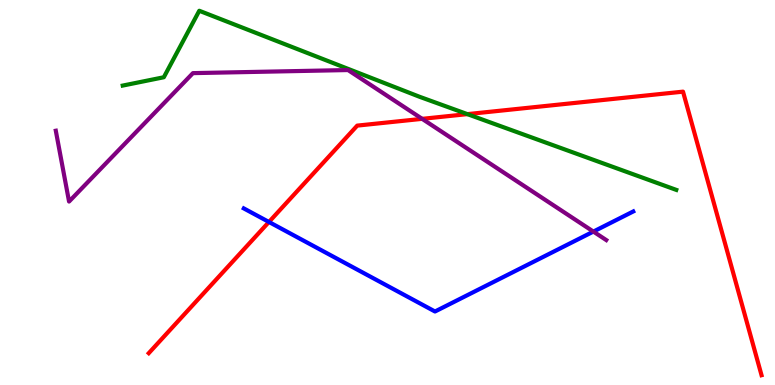[{'lines': ['blue', 'red'], 'intersections': [{'x': 3.47, 'y': 4.23}]}, {'lines': ['green', 'red'], 'intersections': [{'x': 6.03, 'y': 7.04}]}, {'lines': ['purple', 'red'], 'intersections': [{'x': 5.45, 'y': 6.91}]}, {'lines': ['blue', 'green'], 'intersections': []}, {'lines': ['blue', 'purple'], 'intersections': [{'x': 7.66, 'y': 3.98}]}, {'lines': ['green', 'purple'], 'intersections': []}]